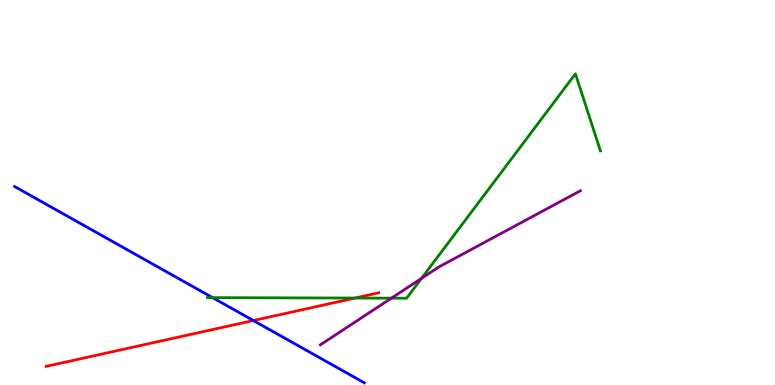[{'lines': ['blue', 'red'], 'intersections': [{'x': 3.27, 'y': 1.67}]}, {'lines': ['green', 'red'], 'intersections': [{'x': 4.58, 'y': 2.26}]}, {'lines': ['purple', 'red'], 'intersections': []}, {'lines': ['blue', 'green'], 'intersections': [{'x': 2.74, 'y': 2.27}]}, {'lines': ['blue', 'purple'], 'intersections': []}, {'lines': ['green', 'purple'], 'intersections': [{'x': 5.05, 'y': 2.26}, {'x': 5.44, 'y': 2.77}]}]